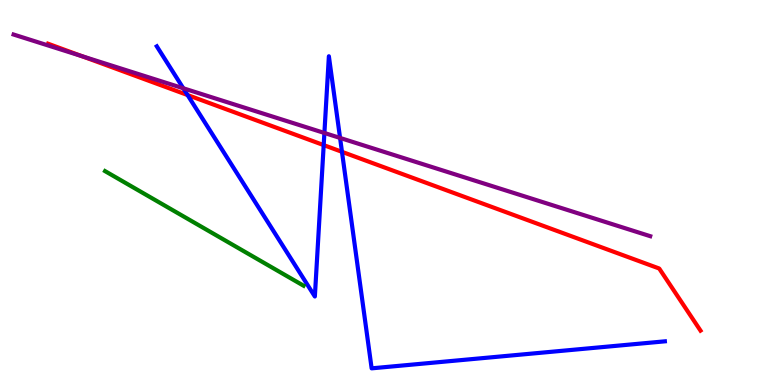[{'lines': ['blue', 'red'], 'intersections': [{'x': 2.42, 'y': 7.53}, {'x': 4.18, 'y': 6.23}, {'x': 4.41, 'y': 6.06}]}, {'lines': ['green', 'red'], 'intersections': []}, {'lines': ['purple', 'red'], 'intersections': [{'x': 1.06, 'y': 8.54}]}, {'lines': ['blue', 'green'], 'intersections': []}, {'lines': ['blue', 'purple'], 'intersections': [{'x': 2.37, 'y': 7.71}, {'x': 4.19, 'y': 6.55}, {'x': 4.39, 'y': 6.42}]}, {'lines': ['green', 'purple'], 'intersections': []}]